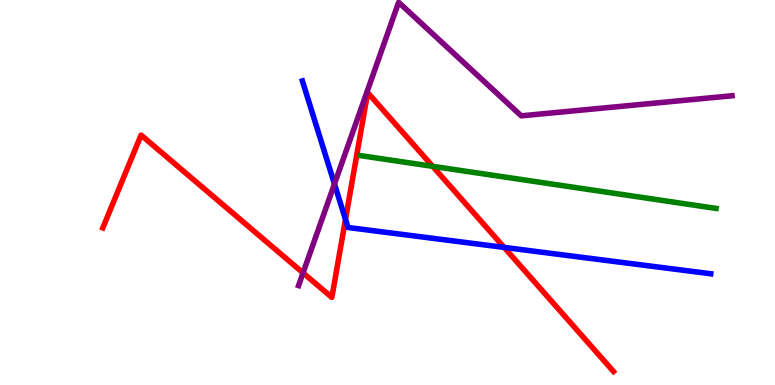[{'lines': ['blue', 'red'], 'intersections': [{'x': 4.46, 'y': 4.3}, {'x': 6.5, 'y': 3.57}]}, {'lines': ['green', 'red'], 'intersections': [{'x': 5.58, 'y': 5.68}]}, {'lines': ['purple', 'red'], 'intersections': [{'x': 3.91, 'y': 2.91}]}, {'lines': ['blue', 'green'], 'intersections': []}, {'lines': ['blue', 'purple'], 'intersections': [{'x': 4.32, 'y': 5.22}]}, {'lines': ['green', 'purple'], 'intersections': []}]